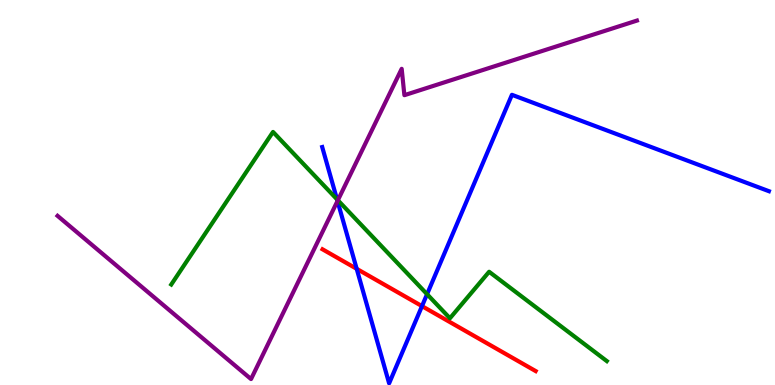[{'lines': ['blue', 'red'], 'intersections': [{'x': 4.6, 'y': 3.02}, {'x': 5.44, 'y': 2.05}]}, {'lines': ['green', 'red'], 'intersections': []}, {'lines': ['purple', 'red'], 'intersections': []}, {'lines': ['blue', 'green'], 'intersections': [{'x': 4.35, 'y': 4.82}, {'x': 5.51, 'y': 2.36}]}, {'lines': ['blue', 'purple'], 'intersections': [{'x': 4.35, 'y': 4.78}]}, {'lines': ['green', 'purple'], 'intersections': [{'x': 4.36, 'y': 4.8}]}]